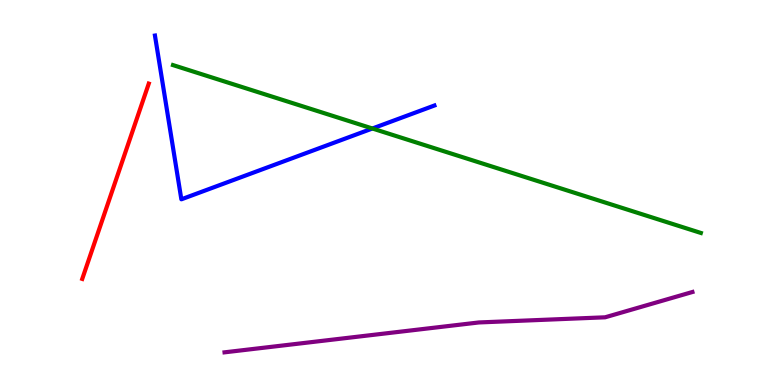[{'lines': ['blue', 'red'], 'intersections': []}, {'lines': ['green', 'red'], 'intersections': []}, {'lines': ['purple', 'red'], 'intersections': []}, {'lines': ['blue', 'green'], 'intersections': [{'x': 4.81, 'y': 6.66}]}, {'lines': ['blue', 'purple'], 'intersections': []}, {'lines': ['green', 'purple'], 'intersections': []}]